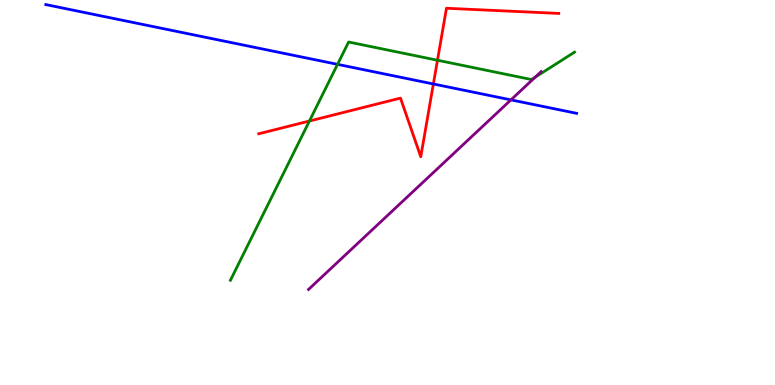[{'lines': ['blue', 'red'], 'intersections': [{'x': 5.59, 'y': 7.82}]}, {'lines': ['green', 'red'], 'intersections': [{'x': 3.99, 'y': 6.86}, {'x': 5.64, 'y': 8.44}]}, {'lines': ['purple', 'red'], 'intersections': []}, {'lines': ['blue', 'green'], 'intersections': [{'x': 4.36, 'y': 8.33}]}, {'lines': ['blue', 'purple'], 'intersections': [{'x': 6.59, 'y': 7.41}]}, {'lines': ['green', 'purple'], 'intersections': [{'x': 6.9, 'y': 7.99}]}]